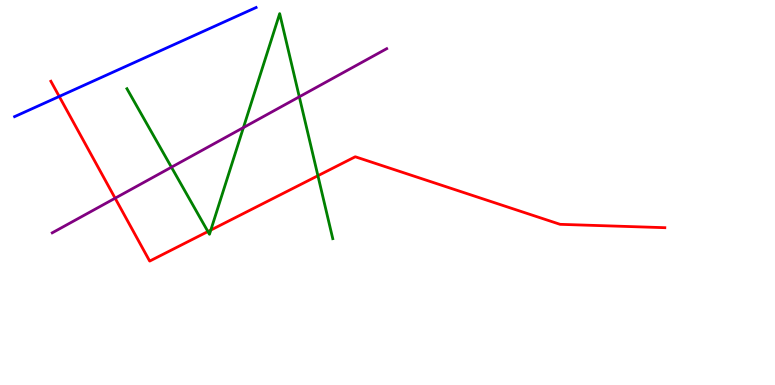[{'lines': ['blue', 'red'], 'intersections': [{'x': 0.764, 'y': 7.49}]}, {'lines': ['green', 'red'], 'intersections': [{'x': 2.68, 'y': 3.99}, {'x': 2.72, 'y': 4.02}, {'x': 4.1, 'y': 5.44}]}, {'lines': ['purple', 'red'], 'intersections': [{'x': 1.49, 'y': 4.85}]}, {'lines': ['blue', 'green'], 'intersections': []}, {'lines': ['blue', 'purple'], 'intersections': []}, {'lines': ['green', 'purple'], 'intersections': [{'x': 2.21, 'y': 5.66}, {'x': 3.14, 'y': 6.69}, {'x': 3.86, 'y': 7.49}]}]